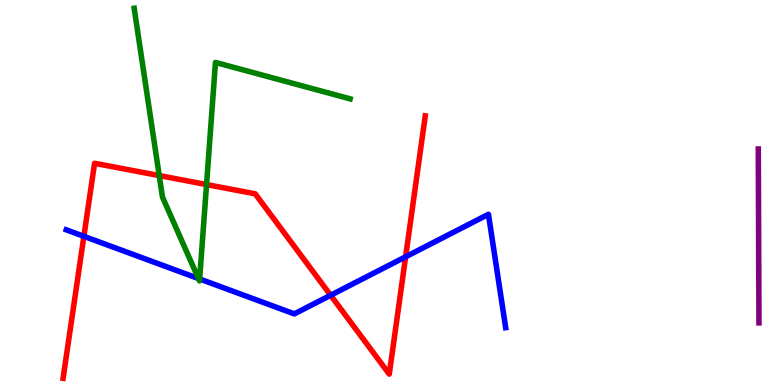[{'lines': ['blue', 'red'], 'intersections': [{'x': 1.08, 'y': 3.86}, {'x': 4.27, 'y': 2.33}, {'x': 5.23, 'y': 3.33}]}, {'lines': ['green', 'red'], 'intersections': [{'x': 2.05, 'y': 5.44}, {'x': 2.67, 'y': 5.21}]}, {'lines': ['purple', 'red'], 'intersections': []}, {'lines': ['blue', 'green'], 'intersections': [{'x': 2.56, 'y': 2.77}, {'x': 2.58, 'y': 2.75}]}, {'lines': ['blue', 'purple'], 'intersections': []}, {'lines': ['green', 'purple'], 'intersections': []}]